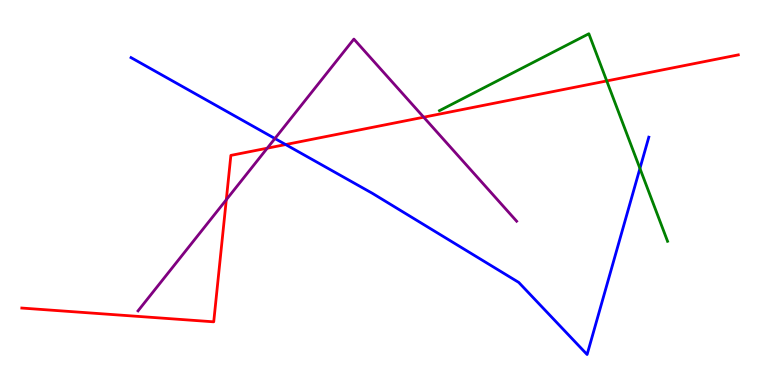[{'lines': ['blue', 'red'], 'intersections': [{'x': 3.69, 'y': 6.25}]}, {'lines': ['green', 'red'], 'intersections': [{'x': 7.83, 'y': 7.9}]}, {'lines': ['purple', 'red'], 'intersections': [{'x': 2.92, 'y': 4.81}, {'x': 3.45, 'y': 6.15}, {'x': 5.47, 'y': 6.96}]}, {'lines': ['blue', 'green'], 'intersections': [{'x': 8.26, 'y': 5.63}]}, {'lines': ['blue', 'purple'], 'intersections': [{'x': 3.55, 'y': 6.4}]}, {'lines': ['green', 'purple'], 'intersections': []}]